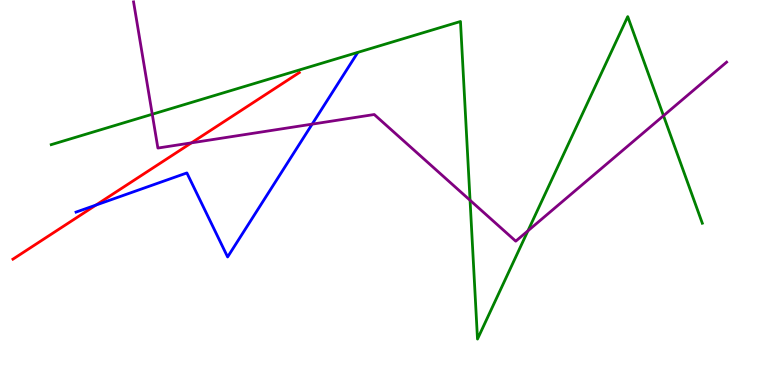[{'lines': ['blue', 'red'], 'intersections': [{'x': 1.24, 'y': 4.67}]}, {'lines': ['green', 'red'], 'intersections': []}, {'lines': ['purple', 'red'], 'intersections': [{'x': 2.47, 'y': 6.29}]}, {'lines': ['blue', 'green'], 'intersections': []}, {'lines': ['blue', 'purple'], 'intersections': [{'x': 4.03, 'y': 6.78}]}, {'lines': ['green', 'purple'], 'intersections': [{'x': 1.96, 'y': 7.03}, {'x': 6.07, 'y': 4.8}, {'x': 6.81, 'y': 4.0}, {'x': 8.56, 'y': 6.99}]}]